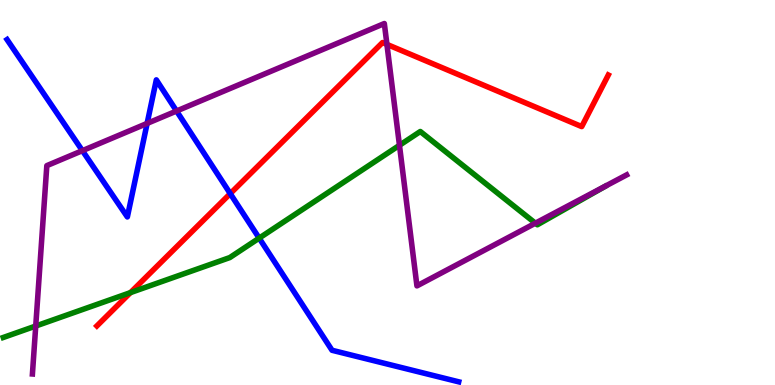[{'lines': ['blue', 'red'], 'intersections': [{'x': 2.97, 'y': 4.97}]}, {'lines': ['green', 'red'], 'intersections': [{'x': 1.68, 'y': 2.4}]}, {'lines': ['purple', 'red'], 'intersections': [{'x': 4.99, 'y': 8.85}]}, {'lines': ['blue', 'green'], 'intersections': [{'x': 3.34, 'y': 3.81}]}, {'lines': ['blue', 'purple'], 'intersections': [{'x': 1.06, 'y': 6.09}, {'x': 1.9, 'y': 6.79}, {'x': 2.28, 'y': 7.12}]}, {'lines': ['green', 'purple'], 'intersections': [{'x': 0.461, 'y': 1.53}, {'x': 5.15, 'y': 6.23}, {'x': 6.91, 'y': 4.2}]}]